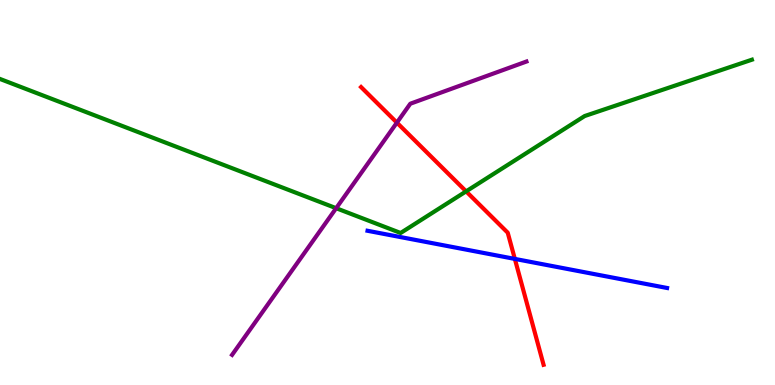[{'lines': ['blue', 'red'], 'intersections': [{'x': 6.64, 'y': 3.28}]}, {'lines': ['green', 'red'], 'intersections': [{'x': 6.01, 'y': 5.03}]}, {'lines': ['purple', 'red'], 'intersections': [{'x': 5.12, 'y': 6.81}]}, {'lines': ['blue', 'green'], 'intersections': []}, {'lines': ['blue', 'purple'], 'intersections': []}, {'lines': ['green', 'purple'], 'intersections': [{'x': 4.34, 'y': 4.59}]}]